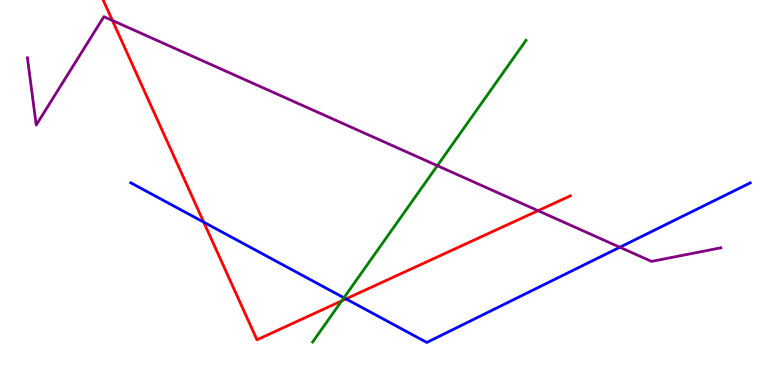[{'lines': ['blue', 'red'], 'intersections': [{'x': 2.63, 'y': 4.23}, {'x': 4.46, 'y': 2.24}]}, {'lines': ['green', 'red'], 'intersections': [{'x': 4.41, 'y': 2.19}]}, {'lines': ['purple', 'red'], 'intersections': [{'x': 1.45, 'y': 9.47}, {'x': 6.94, 'y': 4.53}]}, {'lines': ['blue', 'green'], 'intersections': [{'x': 4.44, 'y': 2.27}]}, {'lines': ['blue', 'purple'], 'intersections': [{'x': 8.0, 'y': 3.58}]}, {'lines': ['green', 'purple'], 'intersections': [{'x': 5.64, 'y': 5.7}]}]